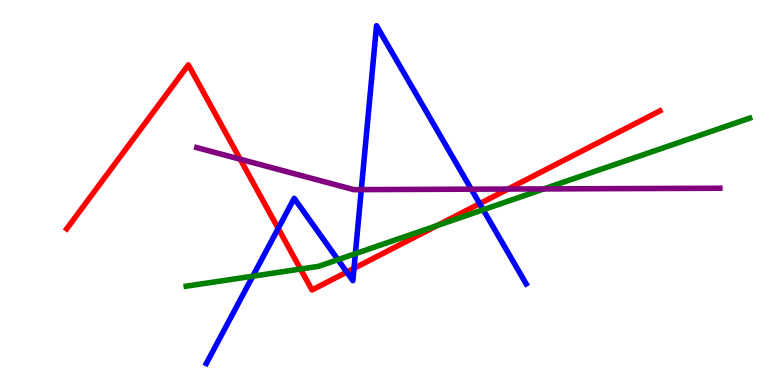[{'lines': ['blue', 'red'], 'intersections': [{'x': 3.59, 'y': 4.07}, {'x': 4.47, 'y': 2.93}, {'x': 4.57, 'y': 3.03}, {'x': 6.19, 'y': 4.71}]}, {'lines': ['green', 'red'], 'intersections': [{'x': 3.88, 'y': 3.01}, {'x': 5.64, 'y': 4.14}]}, {'lines': ['purple', 'red'], 'intersections': [{'x': 3.1, 'y': 5.86}, {'x': 6.56, 'y': 5.09}]}, {'lines': ['blue', 'green'], 'intersections': [{'x': 3.26, 'y': 2.83}, {'x': 4.36, 'y': 3.26}, {'x': 4.59, 'y': 3.41}, {'x': 6.23, 'y': 4.55}]}, {'lines': ['blue', 'purple'], 'intersections': [{'x': 4.66, 'y': 5.08}, {'x': 6.08, 'y': 5.09}]}, {'lines': ['green', 'purple'], 'intersections': [{'x': 7.02, 'y': 5.09}]}]